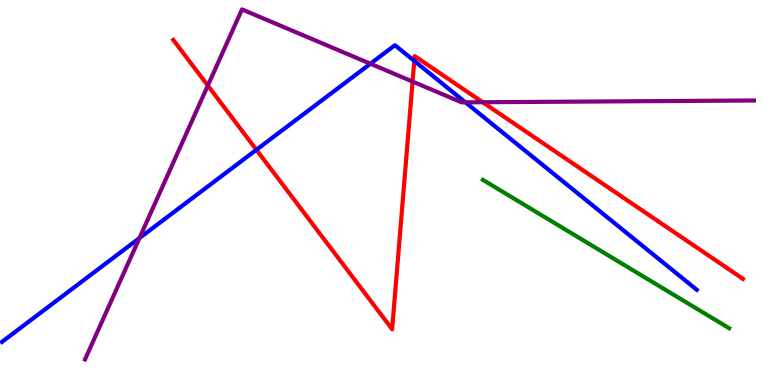[{'lines': ['blue', 'red'], 'intersections': [{'x': 3.31, 'y': 6.11}, {'x': 5.35, 'y': 8.42}]}, {'lines': ['green', 'red'], 'intersections': []}, {'lines': ['purple', 'red'], 'intersections': [{'x': 2.68, 'y': 7.78}, {'x': 5.32, 'y': 7.88}, {'x': 6.23, 'y': 7.34}]}, {'lines': ['blue', 'green'], 'intersections': []}, {'lines': ['blue', 'purple'], 'intersections': [{'x': 1.8, 'y': 3.82}, {'x': 4.78, 'y': 8.34}, {'x': 6.01, 'y': 7.34}]}, {'lines': ['green', 'purple'], 'intersections': []}]